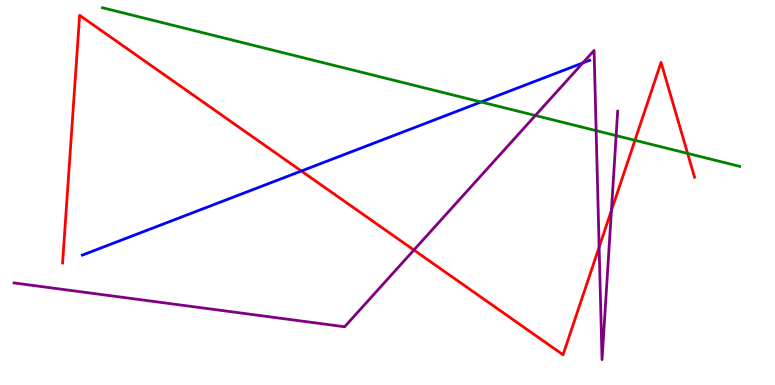[{'lines': ['blue', 'red'], 'intersections': [{'x': 3.89, 'y': 5.56}]}, {'lines': ['green', 'red'], 'intersections': [{'x': 8.19, 'y': 6.36}, {'x': 8.87, 'y': 6.02}]}, {'lines': ['purple', 'red'], 'intersections': [{'x': 5.34, 'y': 3.51}, {'x': 7.73, 'y': 3.58}, {'x': 7.89, 'y': 4.53}]}, {'lines': ['blue', 'green'], 'intersections': [{'x': 6.21, 'y': 7.35}]}, {'lines': ['blue', 'purple'], 'intersections': [{'x': 7.52, 'y': 8.36}]}, {'lines': ['green', 'purple'], 'intersections': [{'x': 6.91, 'y': 7.0}, {'x': 7.69, 'y': 6.61}, {'x': 7.95, 'y': 6.48}]}]